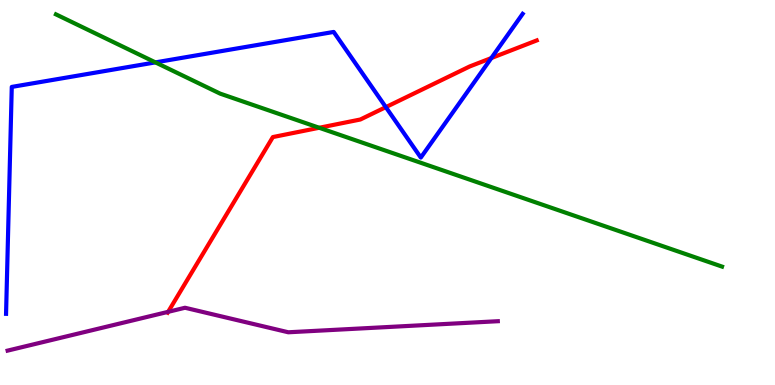[{'lines': ['blue', 'red'], 'intersections': [{'x': 4.98, 'y': 7.22}, {'x': 6.34, 'y': 8.49}]}, {'lines': ['green', 'red'], 'intersections': [{'x': 4.12, 'y': 6.68}]}, {'lines': ['purple', 'red'], 'intersections': [{'x': 2.17, 'y': 1.9}]}, {'lines': ['blue', 'green'], 'intersections': [{'x': 2.01, 'y': 8.38}]}, {'lines': ['blue', 'purple'], 'intersections': []}, {'lines': ['green', 'purple'], 'intersections': []}]